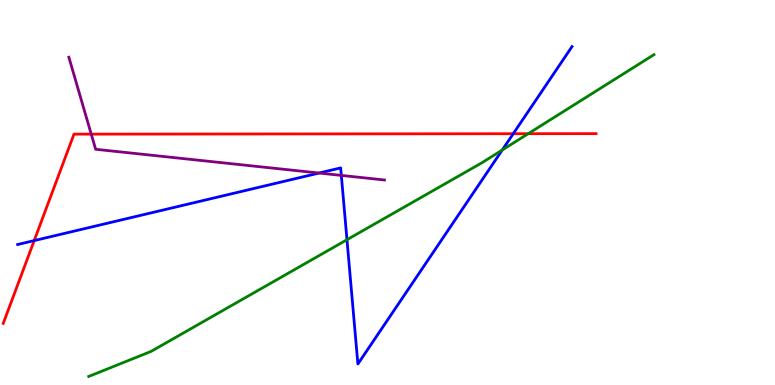[{'lines': ['blue', 'red'], 'intersections': [{'x': 0.441, 'y': 3.75}, {'x': 6.62, 'y': 6.53}]}, {'lines': ['green', 'red'], 'intersections': [{'x': 6.82, 'y': 6.53}]}, {'lines': ['purple', 'red'], 'intersections': [{'x': 1.18, 'y': 6.52}]}, {'lines': ['blue', 'green'], 'intersections': [{'x': 4.48, 'y': 3.77}, {'x': 6.48, 'y': 6.1}]}, {'lines': ['blue', 'purple'], 'intersections': [{'x': 4.12, 'y': 5.51}, {'x': 4.4, 'y': 5.44}]}, {'lines': ['green', 'purple'], 'intersections': []}]